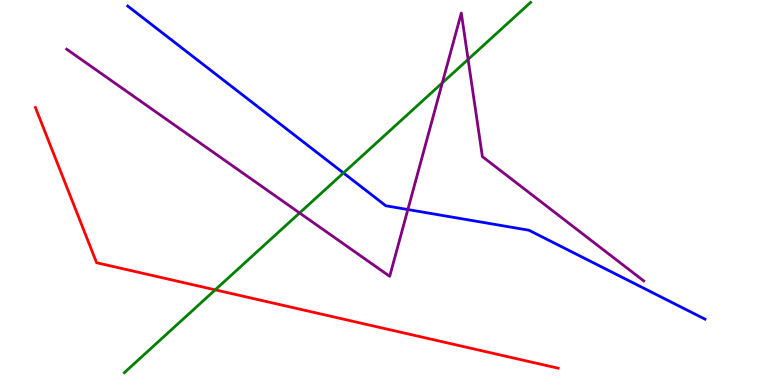[{'lines': ['blue', 'red'], 'intersections': []}, {'lines': ['green', 'red'], 'intersections': [{'x': 2.78, 'y': 2.47}]}, {'lines': ['purple', 'red'], 'intersections': []}, {'lines': ['blue', 'green'], 'intersections': [{'x': 4.43, 'y': 5.51}]}, {'lines': ['blue', 'purple'], 'intersections': [{'x': 5.26, 'y': 4.56}]}, {'lines': ['green', 'purple'], 'intersections': [{'x': 3.87, 'y': 4.47}, {'x': 5.71, 'y': 7.85}, {'x': 6.04, 'y': 8.46}]}]